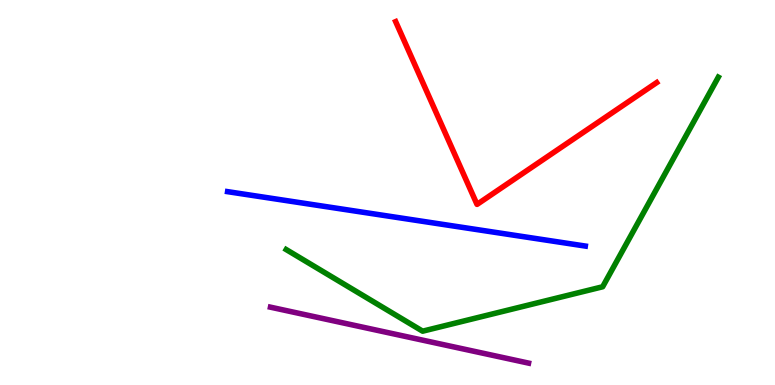[{'lines': ['blue', 'red'], 'intersections': []}, {'lines': ['green', 'red'], 'intersections': []}, {'lines': ['purple', 'red'], 'intersections': []}, {'lines': ['blue', 'green'], 'intersections': []}, {'lines': ['blue', 'purple'], 'intersections': []}, {'lines': ['green', 'purple'], 'intersections': []}]